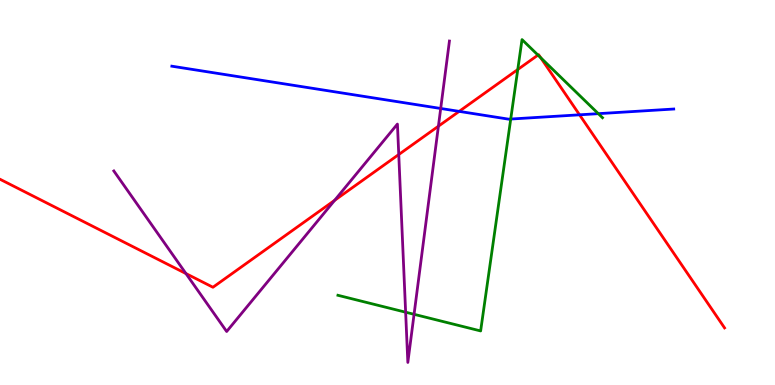[{'lines': ['blue', 'red'], 'intersections': [{'x': 5.92, 'y': 7.11}, {'x': 7.48, 'y': 7.02}]}, {'lines': ['green', 'red'], 'intersections': [{'x': 6.68, 'y': 8.19}, {'x': 6.94, 'y': 8.57}, {'x': 6.98, 'y': 8.5}]}, {'lines': ['purple', 'red'], 'intersections': [{'x': 2.4, 'y': 2.89}, {'x': 4.32, 'y': 4.8}, {'x': 5.15, 'y': 5.99}, {'x': 5.66, 'y': 6.72}]}, {'lines': ['blue', 'green'], 'intersections': [{'x': 6.59, 'y': 6.91}, {'x': 7.72, 'y': 7.05}]}, {'lines': ['blue', 'purple'], 'intersections': [{'x': 5.69, 'y': 7.18}]}, {'lines': ['green', 'purple'], 'intersections': [{'x': 5.23, 'y': 1.89}, {'x': 5.34, 'y': 1.84}]}]